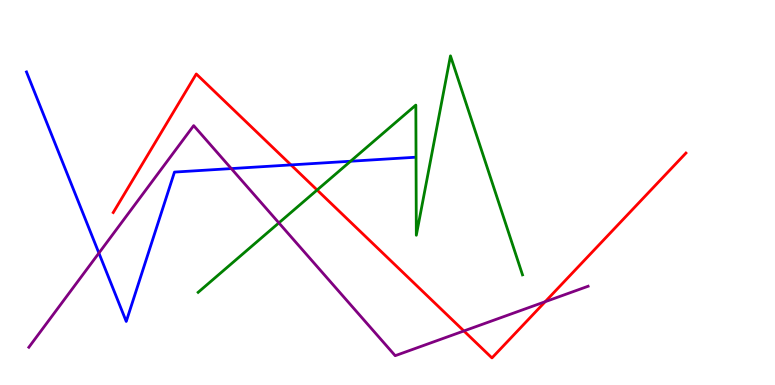[{'lines': ['blue', 'red'], 'intersections': [{'x': 3.75, 'y': 5.72}]}, {'lines': ['green', 'red'], 'intersections': [{'x': 4.09, 'y': 5.06}]}, {'lines': ['purple', 'red'], 'intersections': [{'x': 5.99, 'y': 1.4}, {'x': 7.03, 'y': 2.16}]}, {'lines': ['blue', 'green'], 'intersections': [{'x': 4.52, 'y': 5.81}]}, {'lines': ['blue', 'purple'], 'intersections': [{'x': 1.28, 'y': 3.43}, {'x': 2.98, 'y': 5.62}]}, {'lines': ['green', 'purple'], 'intersections': [{'x': 3.6, 'y': 4.21}]}]